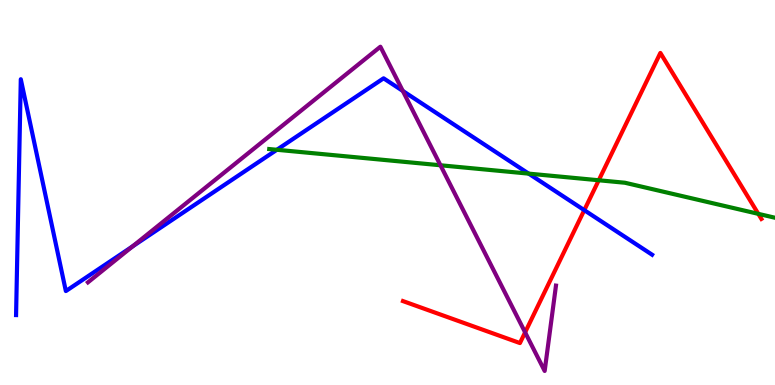[{'lines': ['blue', 'red'], 'intersections': [{'x': 7.54, 'y': 4.54}]}, {'lines': ['green', 'red'], 'intersections': [{'x': 7.73, 'y': 5.32}, {'x': 9.78, 'y': 4.45}]}, {'lines': ['purple', 'red'], 'intersections': [{'x': 6.78, 'y': 1.37}]}, {'lines': ['blue', 'green'], 'intersections': [{'x': 3.57, 'y': 6.11}, {'x': 6.82, 'y': 5.49}]}, {'lines': ['blue', 'purple'], 'intersections': [{'x': 1.71, 'y': 3.6}, {'x': 5.2, 'y': 7.64}]}, {'lines': ['green', 'purple'], 'intersections': [{'x': 5.68, 'y': 5.71}]}]